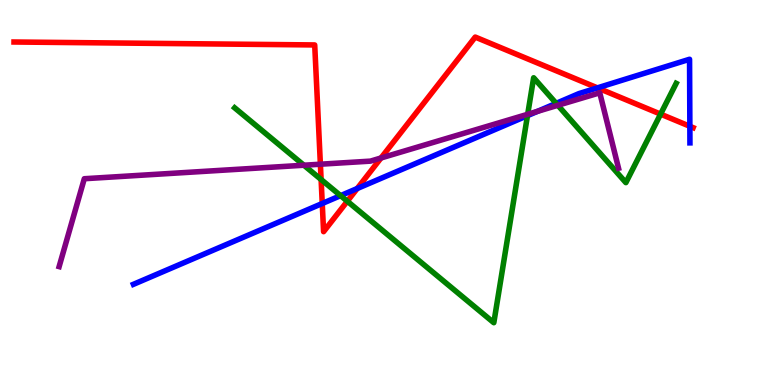[{'lines': ['blue', 'red'], 'intersections': [{'x': 4.16, 'y': 4.71}, {'x': 4.61, 'y': 5.1}, {'x': 7.71, 'y': 7.72}, {'x': 8.9, 'y': 6.72}]}, {'lines': ['green', 'red'], 'intersections': [{'x': 4.14, 'y': 5.34}, {'x': 4.48, 'y': 4.77}, {'x': 8.52, 'y': 7.04}]}, {'lines': ['purple', 'red'], 'intersections': [{'x': 4.13, 'y': 5.73}, {'x': 4.92, 'y': 5.9}]}, {'lines': ['blue', 'green'], 'intersections': [{'x': 4.39, 'y': 4.92}, {'x': 6.81, 'y': 7.0}, {'x': 7.18, 'y': 7.32}]}, {'lines': ['blue', 'purple'], 'intersections': [{'x': 6.93, 'y': 7.11}]}, {'lines': ['green', 'purple'], 'intersections': [{'x': 3.92, 'y': 5.71}, {'x': 6.81, 'y': 7.03}, {'x': 7.2, 'y': 7.27}]}]